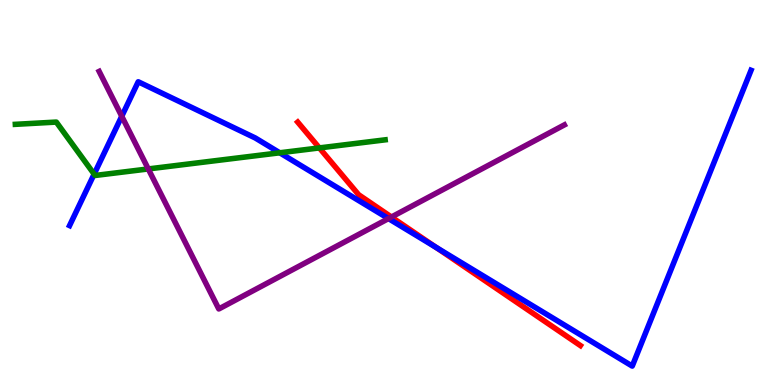[{'lines': ['blue', 'red'], 'intersections': [{'x': 5.63, 'y': 3.58}]}, {'lines': ['green', 'red'], 'intersections': [{'x': 4.12, 'y': 6.16}]}, {'lines': ['purple', 'red'], 'intersections': [{'x': 5.05, 'y': 4.36}]}, {'lines': ['blue', 'green'], 'intersections': [{'x': 1.21, 'y': 5.48}, {'x': 3.61, 'y': 6.03}]}, {'lines': ['blue', 'purple'], 'intersections': [{'x': 1.57, 'y': 6.98}, {'x': 5.01, 'y': 4.32}]}, {'lines': ['green', 'purple'], 'intersections': [{'x': 1.91, 'y': 5.61}]}]